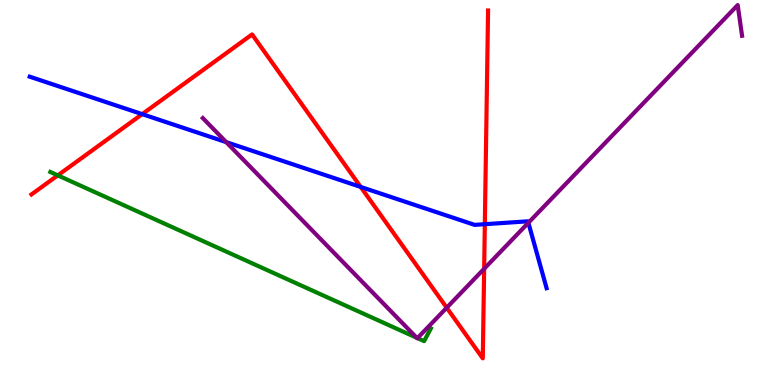[{'lines': ['blue', 'red'], 'intersections': [{'x': 1.83, 'y': 7.04}, {'x': 4.65, 'y': 5.14}, {'x': 6.26, 'y': 4.18}]}, {'lines': ['green', 'red'], 'intersections': [{'x': 0.746, 'y': 5.45}]}, {'lines': ['purple', 'red'], 'intersections': [{'x': 5.76, 'y': 2.01}, {'x': 6.25, 'y': 3.02}]}, {'lines': ['blue', 'green'], 'intersections': []}, {'lines': ['blue', 'purple'], 'intersections': [{'x': 2.92, 'y': 6.31}, {'x': 6.82, 'y': 4.21}]}, {'lines': ['green', 'purple'], 'intersections': [{'x': 5.38, 'y': 1.23}, {'x': 5.39, 'y': 1.22}]}]